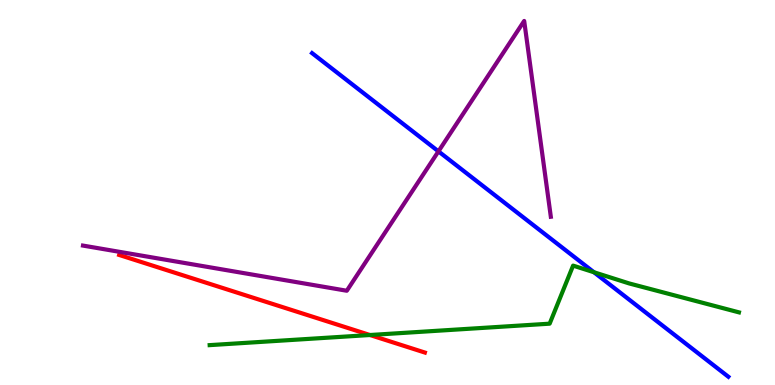[{'lines': ['blue', 'red'], 'intersections': []}, {'lines': ['green', 'red'], 'intersections': [{'x': 4.77, 'y': 1.3}]}, {'lines': ['purple', 'red'], 'intersections': []}, {'lines': ['blue', 'green'], 'intersections': [{'x': 7.66, 'y': 2.93}]}, {'lines': ['blue', 'purple'], 'intersections': [{'x': 5.66, 'y': 6.07}]}, {'lines': ['green', 'purple'], 'intersections': []}]